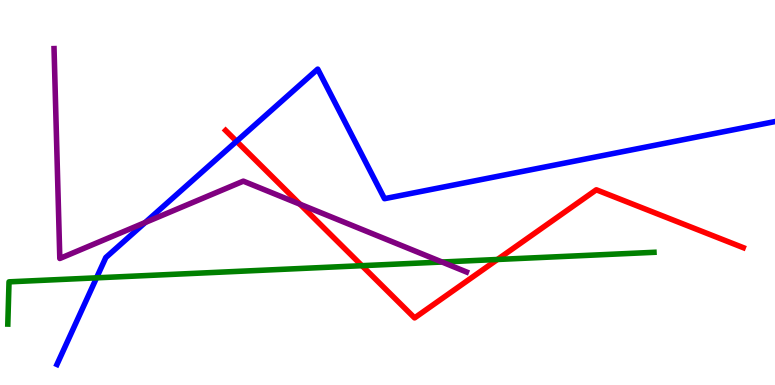[{'lines': ['blue', 'red'], 'intersections': [{'x': 3.05, 'y': 6.33}]}, {'lines': ['green', 'red'], 'intersections': [{'x': 4.67, 'y': 3.1}, {'x': 6.42, 'y': 3.26}]}, {'lines': ['purple', 'red'], 'intersections': [{'x': 3.87, 'y': 4.7}]}, {'lines': ['blue', 'green'], 'intersections': [{'x': 1.25, 'y': 2.78}]}, {'lines': ['blue', 'purple'], 'intersections': [{'x': 1.87, 'y': 4.22}]}, {'lines': ['green', 'purple'], 'intersections': [{'x': 5.7, 'y': 3.19}]}]